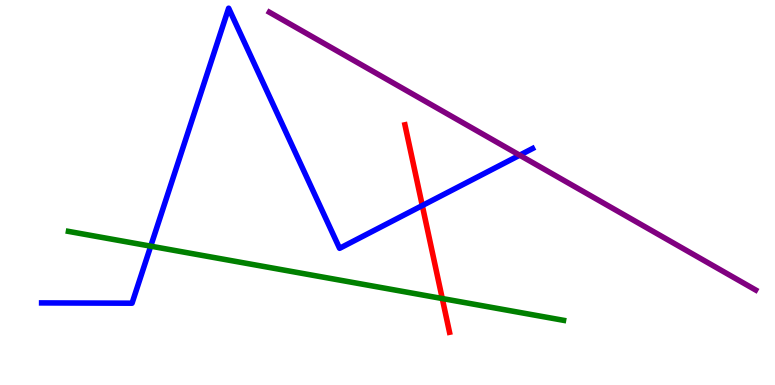[{'lines': ['blue', 'red'], 'intersections': [{'x': 5.45, 'y': 4.66}]}, {'lines': ['green', 'red'], 'intersections': [{'x': 5.71, 'y': 2.25}]}, {'lines': ['purple', 'red'], 'intersections': []}, {'lines': ['blue', 'green'], 'intersections': [{'x': 1.94, 'y': 3.61}]}, {'lines': ['blue', 'purple'], 'intersections': [{'x': 6.71, 'y': 5.97}]}, {'lines': ['green', 'purple'], 'intersections': []}]